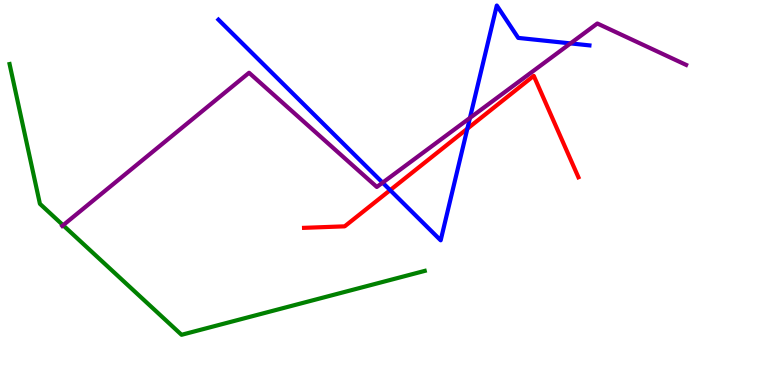[{'lines': ['blue', 'red'], 'intersections': [{'x': 5.03, 'y': 5.06}, {'x': 6.03, 'y': 6.66}]}, {'lines': ['green', 'red'], 'intersections': []}, {'lines': ['purple', 'red'], 'intersections': []}, {'lines': ['blue', 'green'], 'intersections': []}, {'lines': ['blue', 'purple'], 'intersections': [{'x': 4.94, 'y': 5.26}, {'x': 6.06, 'y': 6.94}, {'x': 7.36, 'y': 8.87}]}, {'lines': ['green', 'purple'], 'intersections': [{'x': 0.814, 'y': 4.15}]}]